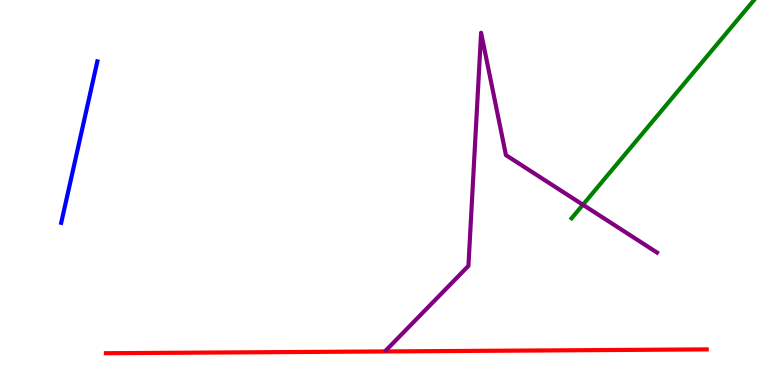[{'lines': ['blue', 'red'], 'intersections': []}, {'lines': ['green', 'red'], 'intersections': []}, {'lines': ['purple', 'red'], 'intersections': []}, {'lines': ['blue', 'green'], 'intersections': []}, {'lines': ['blue', 'purple'], 'intersections': []}, {'lines': ['green', 'purple'], 'intersections': [{'x': 7.52, 'y': 4.68}]}]